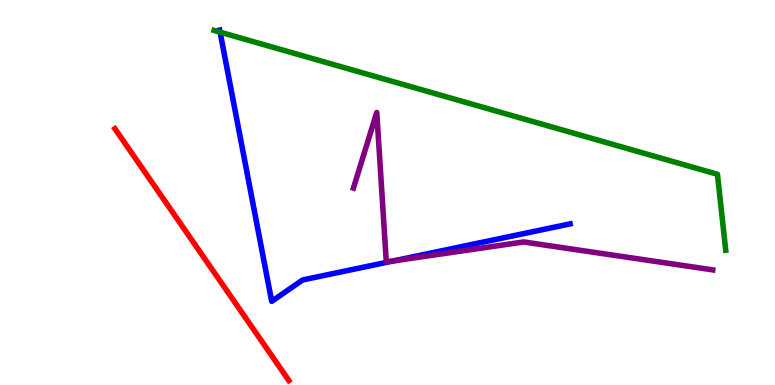[{'lines': ['blue', 'red'], 'intersections': []}, {'lines': ['green', 'red'], 'intersections': []}, {'lines': ['purple', 'red'], 'intersections': []}, {'lines': ['blue', 'green'], 'intersections': [{'x': 2.84, 'y': 9.17}]}, {'lines': ['blue', 'purple'], 'intersections': [{'x': 5.08, 'y': 3.22}]}, {'lines': ['green', 'purple'], 'intersections': []}]